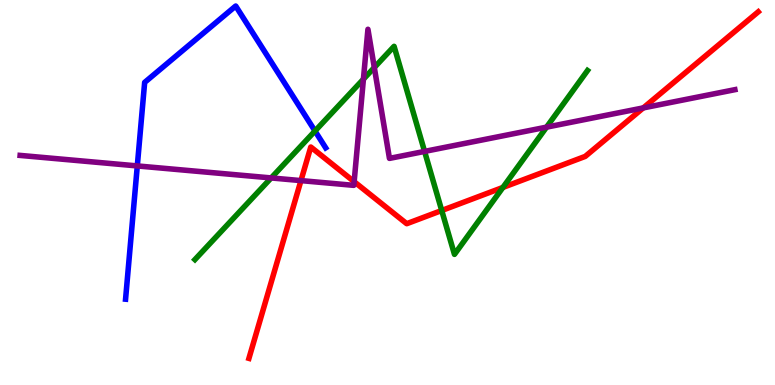[{'lines': ['blue', 'red'], 'intersections': []}, {'lines': ['green', 'red'], 'intersections': [{'x': 5.7, 'y': 4.53}, {'x': 6.49, 'y': 5.13}]}, {'lines': ['purple', 'red'], 'intersections': [{'x': 3.88, 'y': 5.31}, {'x': 4.57, 'y': 5.28}, {'x': 8.3, 'y': 7.2}]}, {'lines': ['blue', 'green'], 'intersections': [{'x': 4.06, 'y': 6.6}]}, {'lines': ['blue', 'purple'], 'intersections': [{'x': 1.77, 'y': 5.69}]}, {'lines': ['green', 'purple'], 'intersections': [{'x': 3.5, 'y': 5.38}, {'x': 4.69, 'y': 7.94}, {'x': 4.83, 'y': 8.25}, {'x': 5.48, 'y': 6.07}, {'x': 7.05, 'y': 6.7}]}]